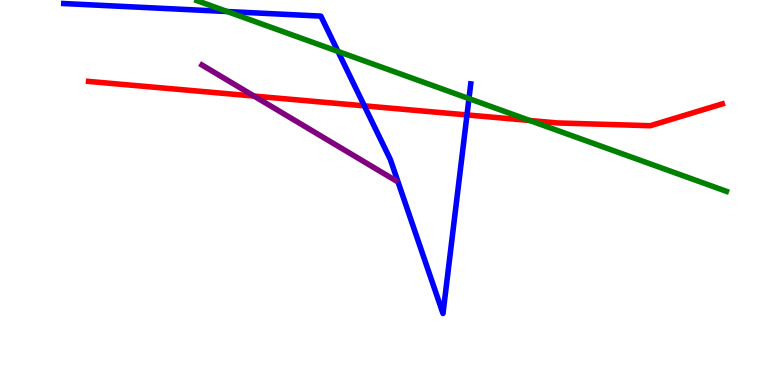[{'lines': ['blue', 'red'], 'intersections': [{'x': 4.7, 'y': 7.25}, {'x': 6.03, 'y': 7.01}]}, {'lines': ['green', 'red'], 'intersections': [{'x': 6.84, 'y': 6.87}]}, {'lines': ['purple', 'red'], 'intersections': [{'x': 3.28, 'y': 7.5}]}, {'lines': ['blue', 'green'], 'intersections': [{'x': 2.93, 'y': 9.7}, {'x': 4.36, 'y': 8.66}, {'x': 6.05, 'y': 7.44}]}, {'lines': ['blue', 'purple'], 'intersections': []}, {'lines': ['green', 'purple'], 'intersections': []}]